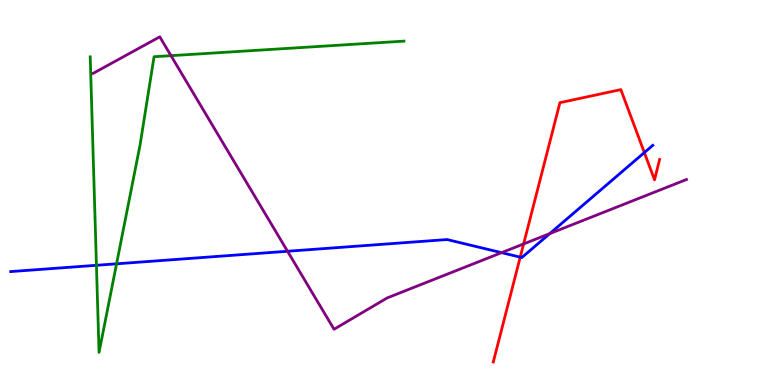[{'lines': ['blue', 'red'], 'intersections': [{'x': 6.71, 'y': 3.32}, {'x': 8.31, 'y': 6.04}]}, {'lines': ['green', 'red'], 'intersections': []}, {'lines': ['purple', 'red'], 'intersections': [{'x': 6.76, 'y': 3.66}]}, {'lines': ['blue', 'green'], 'intersections': [{'x': 1.24, 'y': 3.11}, {'x': 1.5, 'y': 3.15}]}, {'lines': ['blue', 'purple'], 'intersections': [{'x': 3.71, 'y': 3.47}, {'x': 6.47, 'y': 3.44}, {'x': 7.09, 'y': 3.93}]}, {'lines': ['green', 'purple'], 'intersections': [{'x': 2.21, 'y': 8.55}]}]